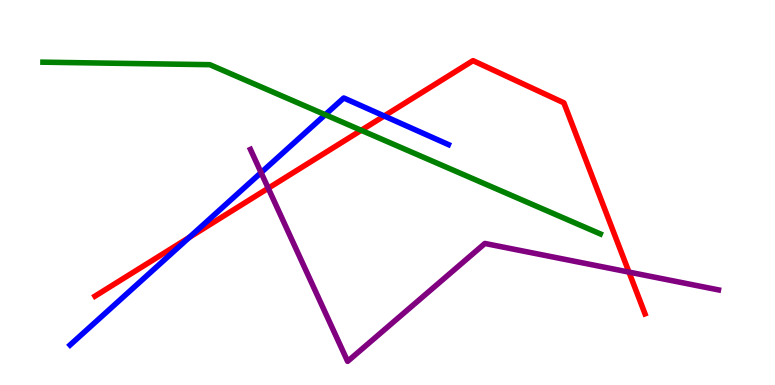[{'lines': ['blue', 'red'], 'intersections': [{'x': 2.44, 'y': 3.83}, {'x': 4.96, 'y': 6.99}]}, {'lines': ['green', 'red'], 'intersections': [{'x': 4.66, 'y': 6.62}]}, {'lines': ['purple', 'red'], 'intersections': [{'x': 3.46, 'y': 5.11}, {'x': 8.12, 'y': 2.93}]}, {'lines': ['blue', 'green'], 'intersections': [{'x': 4.2, 'y': 7.02}]}, {'lines': ['blue', 'purple'], 'intersections': [{'x': 3.37, 'y': 5.52}]}, {'lines': ['green', 'purple'], 'intersections': []}]